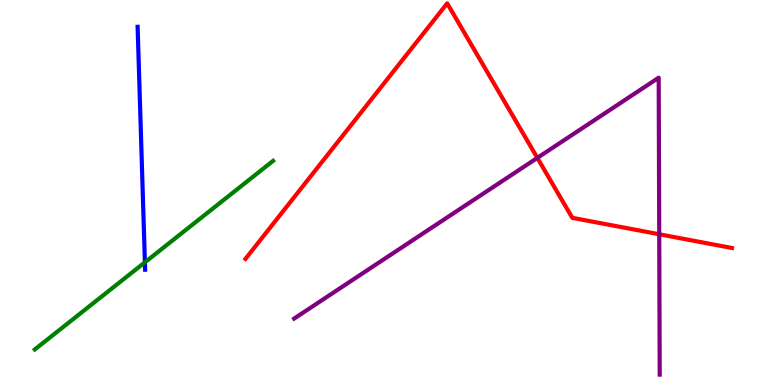[{'lines': ['blue', 'red'], 'intersections': []}, {'lines': ['green', 'red'], 'intersections': []}, {'lines': ['purple', 'red'], 'intersections': [{'x': 6.93, 'y': 5.9}, {'x': 8.51, 'y': 3.92}]}, {'lines': ['blue', 'green'], 'intersections': [{'x': 1.87, 'y': 3.19}]}, {'lines': ['blue', 'purple'], 'intersections': []}, {'lines': ['green', 'purple'], 'intersections': []}]